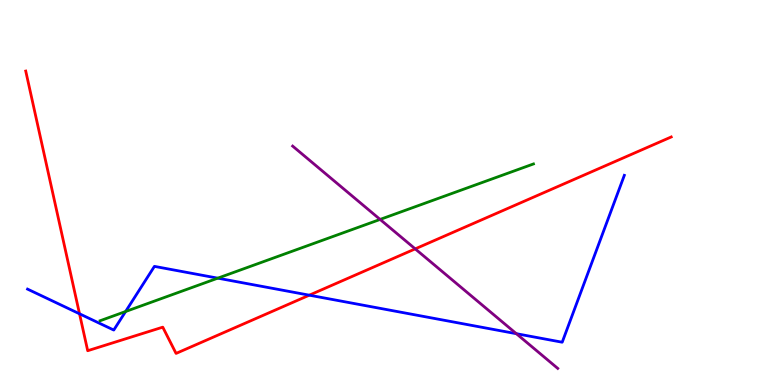[{'lines': ['blue', 'red'], 'intersections': [{'x': 1.03, 'y': 1.85}, {'x': 3.99, 'y': 2.33}]}, {'lines': ['green', 'red'], 'intersections': []}, {'lines': ['purple', 'red'], 'intersections': [{'x': 5.36, 'y': 3.54}]}, {'lines': ['blue', 'green'], 'intersections': [{'x': 1.62, 'y': 1.91}, {'x': 2.81, 'y': 2.78}]}, {'lines': ['blue', 'purple'], 'intersections': [{'x': 6.66, 'y': 1.33}]}, {'lines': ['green', 'purple'], 'intersections': [{'x': 4.9, 'y': 4.3}]}]